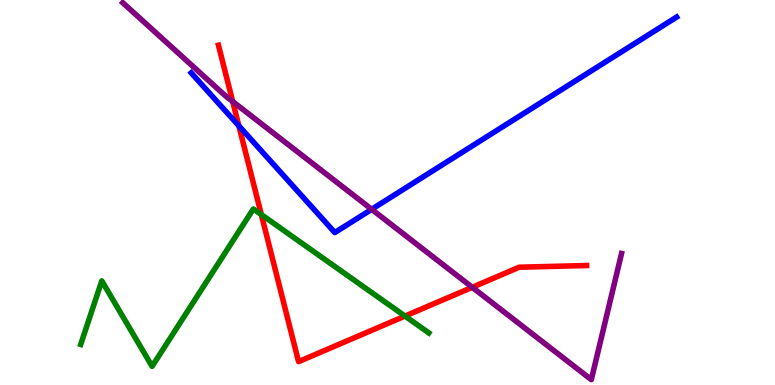[{'lines': ['blue', 'red'], 'intersections': [{'x': 3.08, 'y': 6.73}]}, {'lines': ['green', 'red'], 'intersections': [{'x': 3.37, 'y': 4.43}, {'x': 5.23, 'y': 1.79}]}, {'lines': ['purple', 'red'], 'intersections': [{'x': 3.0, 'y': 7.36}, {'x': 6.09, 'y': 2.54}]}, {'lines': ['blue', 'green'], 'intersections': []}, {'lines': ['blue', 'purple'], 'intersections': [{'x': 4.8, 'y': 4.56}]}, {'lines': ['green', 'purple'], 'intersections': []}]